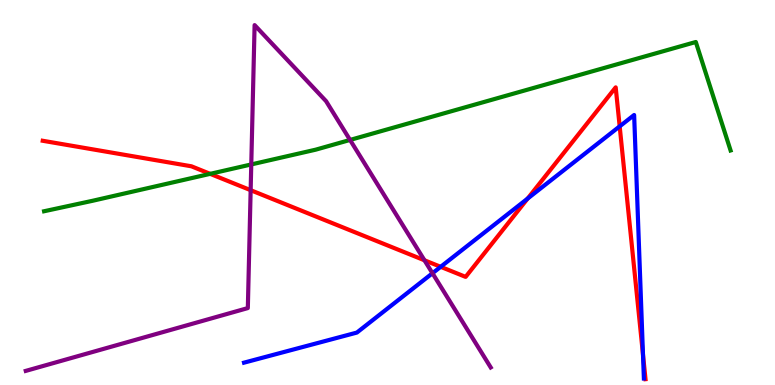[{'lines': ['blue', 'red'], 'intersections': [{'x': 5.69, 'y': 3.07}, {'x': 6.81, 'y': 4.84}, {'x': 8.0, 'y': 6.72}, {'x': 8.3, 'y': 0.791}]}, {'lines': ['green', 'red'], 'intersections': [{'x': 2.71, 'y': 5.48}]}, {'lines': ['purple', 'red'], 'intersections': [{'x': 3.23, 'y': 5.06}, {'x': 5.48, 'y': 3.24}]}, {'lines': ['blue', 'green'], 'intersections': []}, {'lines': ['blue', 'purple'], 'intersections': [{'x': 5.58, 'y': 2.9}]}, {'lines': ['green', 'purple'], 'intersections': [{'x': 3.24, 'y': 5.73}, {'x': 4.52, 'y': 6.37}]}]